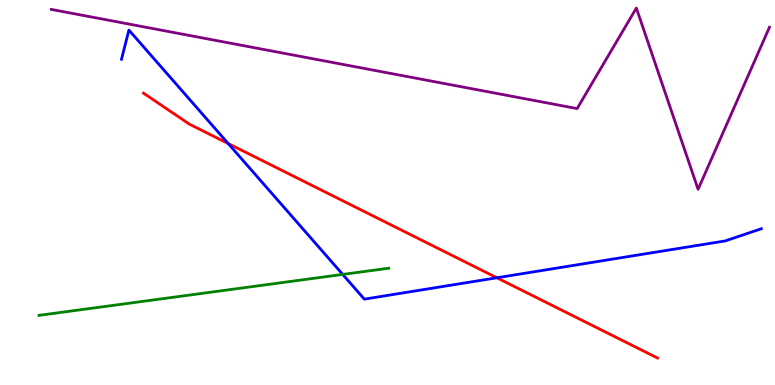[{'lines': ['blue', 'red'], 'intersections': [{'x': 2.94, 'y': 6.27}, {'x': 6.41, 'y': 2.79}]}, {'lines': ['green', 'red'], 'intersections': []}, {'lines': ['purple', 'red'], 'intersections': []}, {'lines': ['blue', 'green'], 'intersections': [{'x': 4.42, 'y': 2.87}]}, {'lines': ['blue', 'purple'], 'intersections': []}, {'lines': ['green', 'purple'], 'intersections': []}]